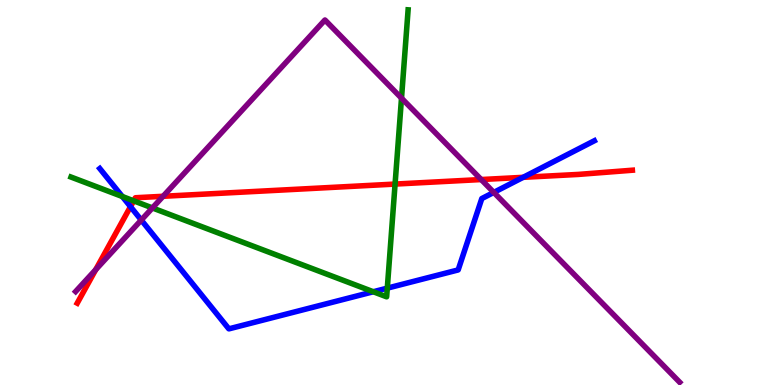[{'lines': ['blue', 'red'], 'intersections': [{'x': 1.68, 'y': 4.63}, {'x': 6.75, 'y': 5.39}]}, {'lines': ['green', 'red'], 'intersections': [{'x': 1.73, 'y': 4.78}, {'x': 5.1, 'y': 5.22}]}, {'lines': ['purple', 'red'], 'intersections': [{'x': 1.24, 'y': 3.0}, {'x': 2.1, 'y': 4.9}, {'x': 6.21, 'y': 5.34}]}, {'lines': ['blue', 'green'], 'intersections': [{'x': 1.58, 'y': 4.9}, {'x': 4.82, 'y': 2.42}, {'x': 5.0, 'y': 2.52}]}, {'lines': ['blue', 'purple'], 'intersections': [{'x': 1.82, 'y': 4.28}, {'x': 6.37, 'y': 5.0}]}, {'lines': ['green', 'purple'], 'intersections': [{'x': 1.97, 'y': 4.6}, {'x': 5.18, 'y': 7.45}]}]